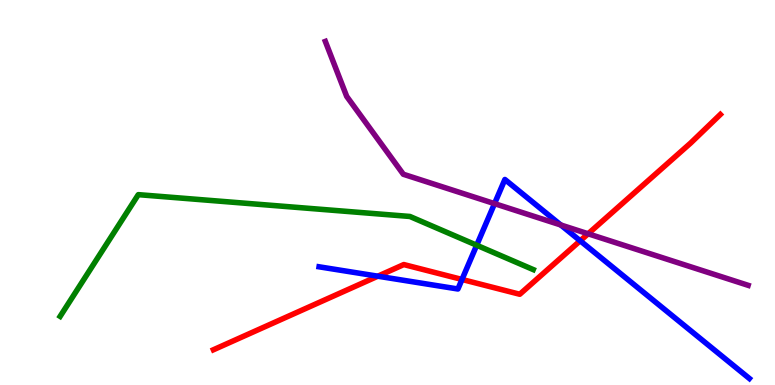[{'lines': ['blue', 'red'], 'intersections': [{'x': 4.88, 'y': 2.83}, {'x': 5.96, 'y': 2.74}, {'x': 7.49, 'y': 3.75}]}, {'lines': ['green', 'red'], 'intersections': []}, {'lines': ['purple', 'red'], 'intersections': [{'x': 7.59, 'y': 3.93}]}, {'lines': ['blue', 'green'], 'intersections': [{'x': 6.15, 'y': 3.63}]}, {'lines': ['blue', 'purple'], 'intersections': [{'x': 6.38, 'y': 4.71}, {'x': 7.24, 'y': 4.16}]}, {'lines': ['green', 'purple'], 'intersections': []}]